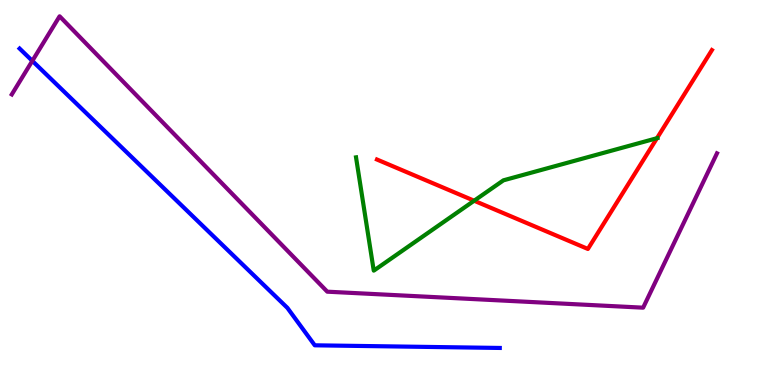[{'lines': ['blue', 'red'], 'intersections': []}, {'lines': ['green', 'red'], 'intersections': [{'x': 6.12, 'y': 4.79}, {'x': 8.48, 'y': 6.41}]}, {'lines': ['purple', 'red'], 'intersections': []}, {'lines': ['blue', 'green'], 'intersections': []}, {'lines': ['blue', 'purple'], 'intersections': [{'x': 0.417, 'y': 8.42}]}, {'lines': ['green', 'purple'], 'intersections': []}]